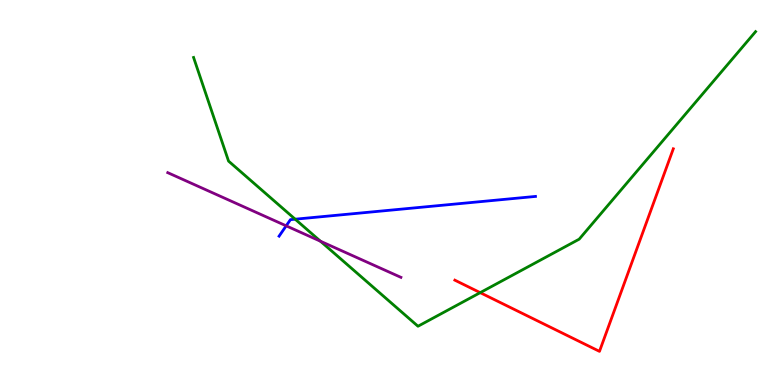[{'lines': ['blue', 'red'], 'intersections': []}, {'lines': ['green', 'red'], 'intersections': [{'x': 6.2, 'y': 2.4}]}, {'lines': ['purple', 'red'], 'intersections': []}, {'lines': ['blue', 'green'], 'intersections': [{'x': 3.81, 'y': 4.31}]}, {'lines': ['blue', 'purple'], 'intersections': [{'x': 3.69, 'y': 4.13}]}, {'lines': ['green', 'purple'], 'intersections': [{'x': 4.13, 'y': 3.73}]}]